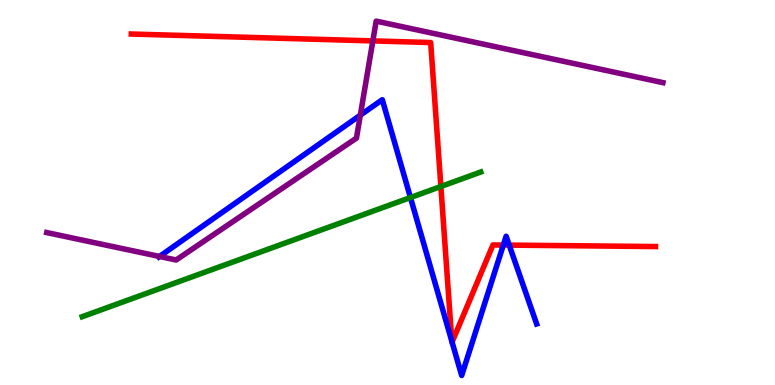[{'lines': ['blue', 'red'], 'intersections': [{'x': 5.83, 'y': 1.14}, {'x': 5.83, 'y': 1.11}, {'x': 6.49, 'y': 3.63}, {'x': 6.57, 'y': 3.63}]}, {'lines': ['green', 'red'], 'intersections': [{'x': 5.69, 'y': 5.16}]}, {'lines': ['purple', 'red'], 'intersections': [{'x': 4.81, 'y': 8.94}]}, {'lines': ['blue', 'green'], 'intersections': [{'x': 5.3, 'y': 4.87}]}, {'lines': ['blue', 'purple'], 'intersections': [{'x': 2.06, 'y': 3.34}, {'x': 4.65, 'y': 7.01}]}, {'lines': ['green', 'purple'], 'intersections': []}]